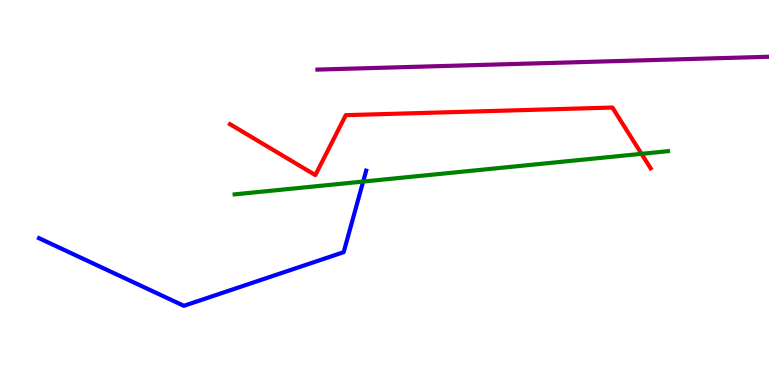[{'lines': ['blue', 'red'], 'intersections': []}, {'lines': ['green', 'red'], 'intersections': [{'x': 8.28, 'y': 6.0}]}, {'lines': ['purple', 'red'], 'intersections': []}, {'lines': ['blue', 'green'], 'intersections': [{'x': 4.69, 'y': 5.28}]}, {'lines': ['blue', 'purple'], 'intersections': []}, {'lines': ['green', 'purple'], 'intersections': []}]